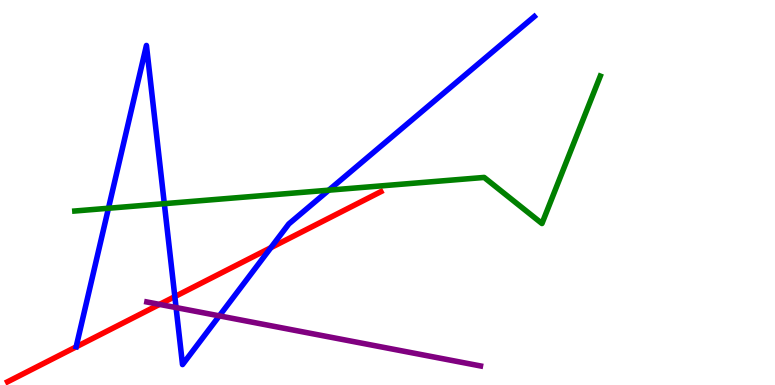[{'lines': ['blue', 'red'], 'intersections': [{'x': 2.26, 'y': 2.3}, {'x': 3.49, 'y': 3.57}]}, {'lines': ['green', 'red'], 'intersections': []}, {'lines': ['purple', 'red'], 'intersections': [{'x': 2.06, 'y': 2.09}]}, {'lines': ['blue', 'green'], 'intersections': [{'x': 1.4, 'y': 4.59}, {'x': 2.12, 'y': 4.71}, {'x': 4.24, 'y': 5.06}]}, {'lines': ['blue', 'purple'], 'intersections': [{'x': 2.27, 'y': 2.01}, {'x': 2.83, 'y': 1.8}]}, {'lines': ['green', 'purple'], 'intersections': []}]